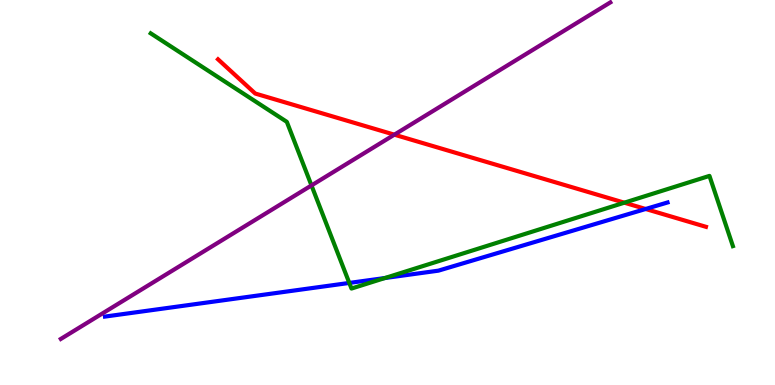[{'lines': ['blue', 'red'], 'intersections': [{'x': 8.33, 'y': 4.57}]}, {'lines': ['green', 'red'], 'intersections': [{'x': 8.06, 'y': 4.74}]}, {'lines': ['purple', 'red'], 'intersections': [{'x': 5.09, 'y': 6.5}]}, {'lines': ['blue', 'green'], 'intersections': [{'x': 4.51, 'y': 2.65}, {'x': 4.97, 'y': 2.78}]}, {'lines': ['blue', 'purple'], 'intersections': []}, {'lines': ['green', 'purple'], 'intersections': [{'x': 4.02, 'y': 5.18}]}]